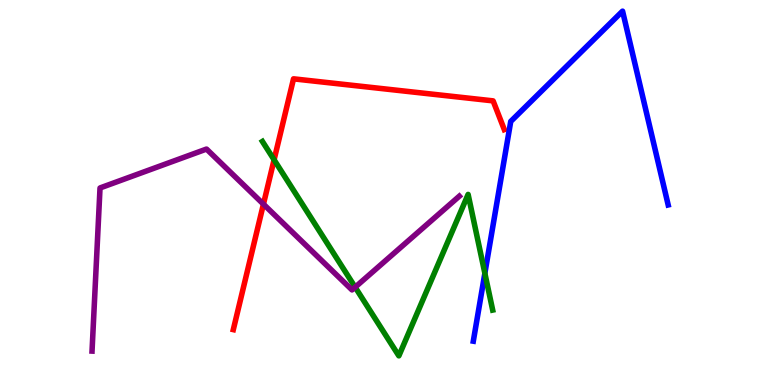[{'lines': ['blue', 'red'], 'intersections': []}, {'lines': ['green', 'red'], 'intersections': [{'x': 3.54, 'y': 5.85}]}, {'lines': ['purple', 'red'], 'intersections': [{'x': 3.4, 'y': 4.7}]}, {'lines': ['blue', 'green'], 'intersections': [{'x': 6.26, 'y': 2.9}]}, {'lines': ['blue', 'purple'], 'intersections': []}, {'lines': ['green', 'purple'], 'intersections': [{'x': 4.58, 'y': 2.54}]}]